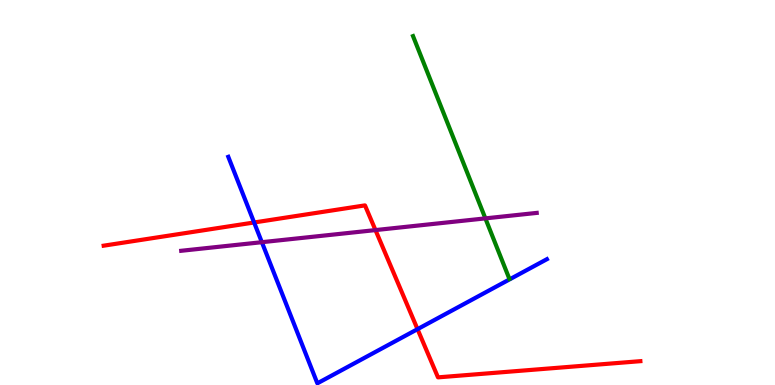[{'lines': ['blue', 'red'], 'intersections': [{'x': 3.28, 'y': 4.22}, {'x': 5.39, 'y': 1.45}]}, {'lines': ['green', 'red'], 'intersections': []}, {'lines': ['purple', 'red'], 'intersections': [{'x': 4.84, 'y': 4.02}]}, {'lines': ['blue', 'green'], 'intersections': []}, {'lines': ['blue', 'purple'], 'intersections': [{'x': 3.38, 'y': 3.71}]}, {'lines': ['green', 'purple'], 'intersections': [{'x': 6.26, 'y': 4.33}]}]